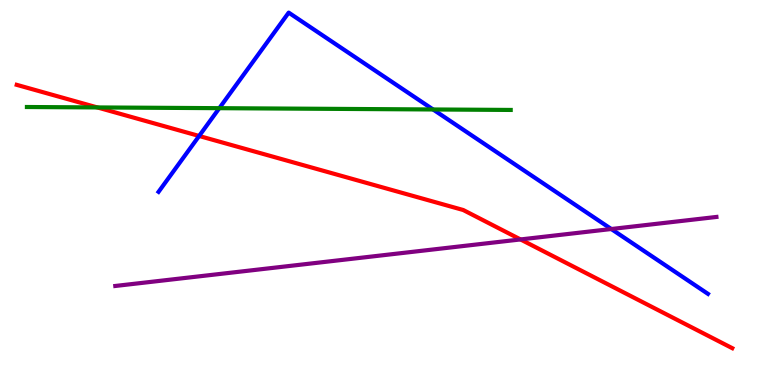[{'lines': ['blue', 'red'], 'intersections': [{'x': 2.57, 'y': 6.47}]}, {'lines': ['green', 'red'], 'intersections': [{'x': 1.26, 'y': 7.21}]}, {'lines': ['purple', 'red'], 'intersections': [{'x': 6.72, 'y': 3.78}]}, {'lines': ['blue', 'green'], 'intersections': [{'x': 2.83, 'y': 7.19}, {'x': 5.59, 'y': 7.16}]}, {'lines': ['blue', 'purple'], 'intersections': [{'x': 7.89, 'y': 4.05}]}, {'lines': ['green', 'purple'], 'intersections': []}]